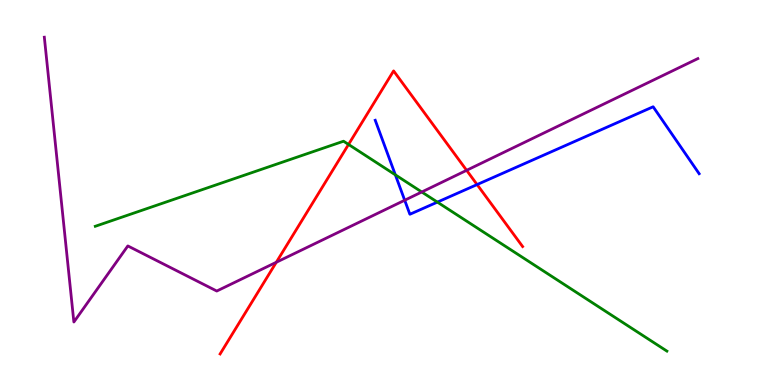[{'lines': ['blue', 'red'], 'intersections': [{'x': 6.16, 'y': 5.21}]}, {'lines': ['green', 'red'], 'intersections': [{'x': 4.5, 'y': 6.25}]}, {'lines': ['purple', 'red'], 'intersections': [{'x': 3.57, 'y': 3.19}, {'x': 6.02, 'y': 5.58}]}, {'lines': ['blue', 'green'], 'intersections': [{'x': 5.1, 'y': 5.46}, {'x': 5.64, 'y': 4.75}]}, {'lines': ['blue', 'purple'], 'intersections': [{'x': 5.22, 'y': 4.8}]}, {'lines': ['green', 'purple'], 'intersections': [{'x': 5.44, 'y': 5.01}]}]